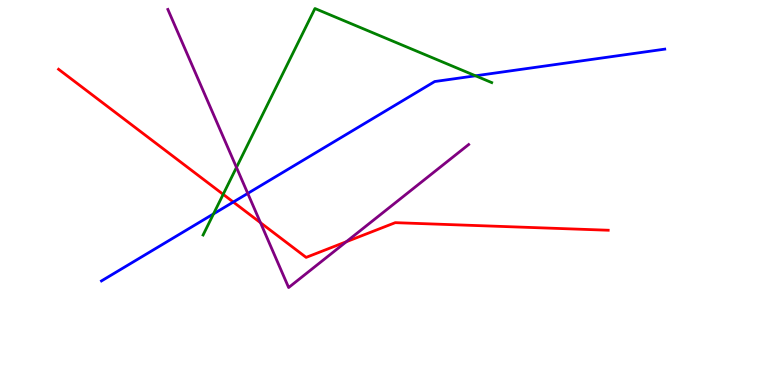[{'lines': ['blue', 'red'], 'intersections': [{'x': 3.01, 'y': 4.75}]}, {'lines': ['green', 'red'], 'intersections': [{'x': 2.88, 'y': 4.95}]}, {'lines': ['purple', 'red'], 'intersections': [{'x': 3.36, 'y': 4.22}, {'x': 4.47, 'y': 3.72}]}, {'lines': ['blue', 'green'], 'intersections': [{'x': 2.76, 'y': 4.44}, {'x': 6.14, 'y': 8.03}]}, {'lines': ['blue', 'purple'], 'intersections': [{'x': 3.2, 'y': 4.98}]}, {'lines': ['green', 'purple'], 'intersections': [{'x': 3.05, 'y': 5.65}]}]